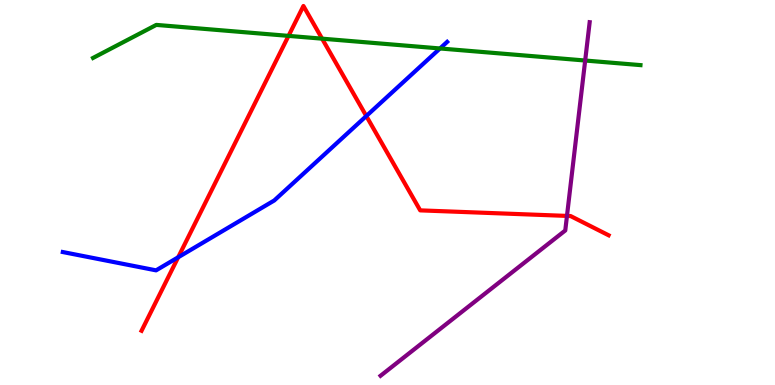[{'lines': ['blue', 'red'], 'intersections': [{'x': 2.3, 'y': 3.32}, {'x': 4.73, 'y': 6.99}]}, {'lines': ['green', 'red'], 'intersections': [{'x': 3.72, 'y': 9.07}, {'x': 4.16, 'y': 9.0}]}, {'lines': ['purple', 'red'], 'intersections': [{'x': 7.32, 'y': 4.39}]}, {'lines': ['blue', 'green'], 'intersections': [{'x': 5.68, 'y': 8.74}]}, {'lines': ['blue', 'purple'], 'intersections': []}, {'lines': ['green', 'purple'], 'intersections': [{'x': 7.55, 'y': 8.43}]}]